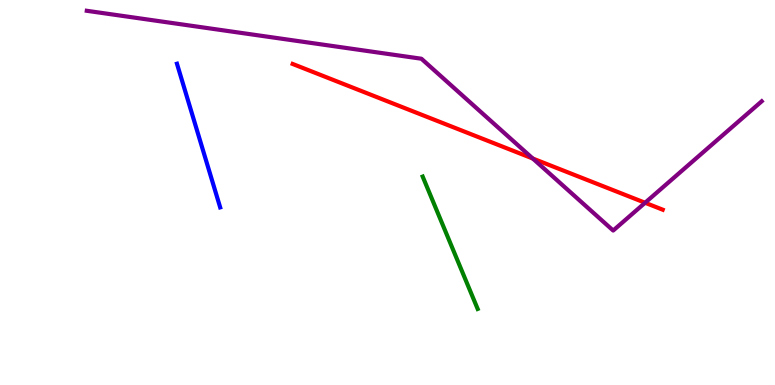[{'lines': ['blue', 'red'], 'intersections': []}, {'lines': ['green', 'red'], 'intersections': []}, {'lines': ['purple', 'red'], 'intersections': [{'x': 6.87, 'y': 5.88}, {'x': 8.32, 'y': 4.73}]}, {'lines': ['blue', 'green'], 'intersections': []}, {'lines': ['blue', 'purple'], 'intersections': []}, {'lines': ['green', 'purple'], 'intersections': []}]